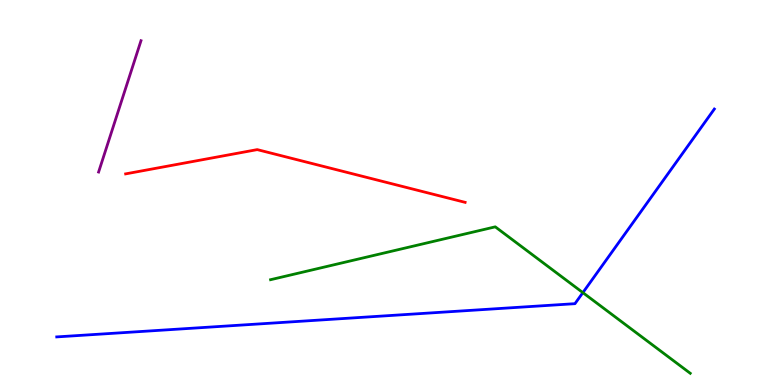[{'lines': ['blue', 'red'], 'intersections': []}, {'lines': ['green', 'red'], 'intersections': []}, {'lines': ['purple', 'red'], 'intersections': []}, {'lines': ['blue', 'green'], 'intersections': [{'x': 7.52, 'y': 2.4}]}, {'lines': ['blue', 'purple'], 'intersections': []}, {'lines': ['green', 'purple'], 'intersections': []}]